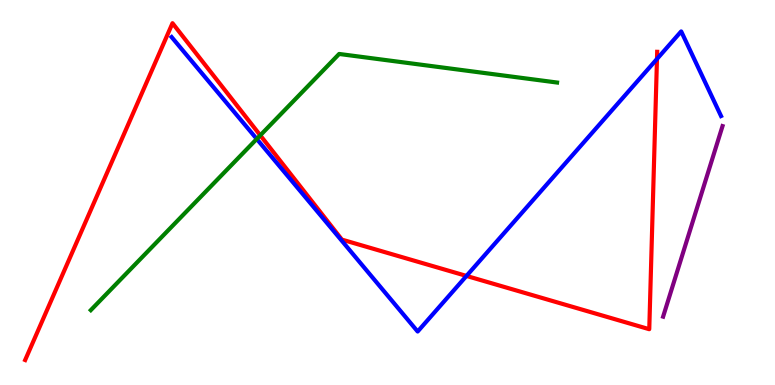[{'lines': ['blue', 'red'], 'intersections': [{'x': 6.02, 'y': 2.83}, {'x': 8.48, 'y': 8.47}]}, {'lines': ['green', 'red'], 'intersections': [{'x': 3.36, 'y': 6.48}]}, {'lines': ['purple', 'red'], 'intersections': []}, {'lines': ['blue', 'green'], 'intersections': [{'x': 3.31, 'y': 6.39}]}, {'lines': ['blue', 'purple'], 'intersections': []}, {'lines': ['green', 'purple'], 'intersections': []}]